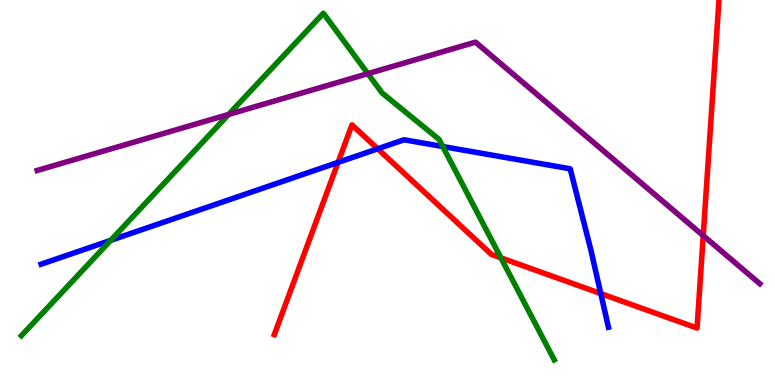[{'lines': ['blue', 'red'], 'intersections': [{'x': 4.36, 'y': 5.78}, {'x': 4.87, 'y': 6.14}, {'x': 7.75, 'y': 2.37}]}, {'lines': ['green', 'red'], 'intersections': [{'x': 6.46, 'y': 3.3}]}, {'lines': ['purple', 'red'], 'intersections': [{'x': 9.07, 'y': 3.88}]}, {'lines': ['blue', 'green'], 'intersections': [{'x': 1.43, 'y': 3.76}, {'x': 5.71, 'y': 6.19}]}, {'lines': ['blue', 'purple'], 'intersections': []}, {'lines': ['green', 'purple'], 'intersections': [{'x': 2.95, 'y': 7.03}, {'x': 4.75, 'y': 8.09}]}]